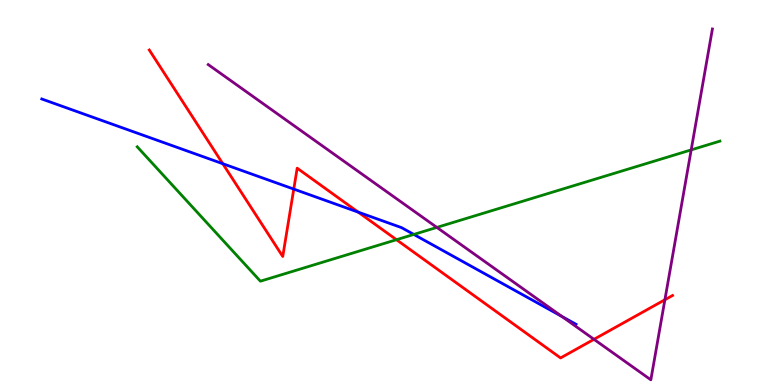[{'lines': ['blue', 'red'], 'intersections': [{'x': 2.87, 'y': 5.75}, {'x': 3.79, 'y': 5.09}, {'x': 4.62, 'y': 4.49}]}, {'lines': ['green', 'red'], 'intersections': [{'x': 5.12, 'y': 3.77}]}, {'lines': ['purple', 'red'], 'intersections': [{'x': 7.66, 'y': 1.19}, {'x': 8.58, 'y': 2.21}]}, {'lines': ['blue', 'green'], 'intersections': [{'x': 5.34, 'y': 3.91}]}, {'lines': ['blue', 'purple'], 'intersections': [{'x': 7.25, 'y': 1.78}]}, {'lines': ['green', 'purple'], 'intersections': [{'x': 5.64, 'y': 4.09}, {'x': 8.92, 'y': 6.11}]}]